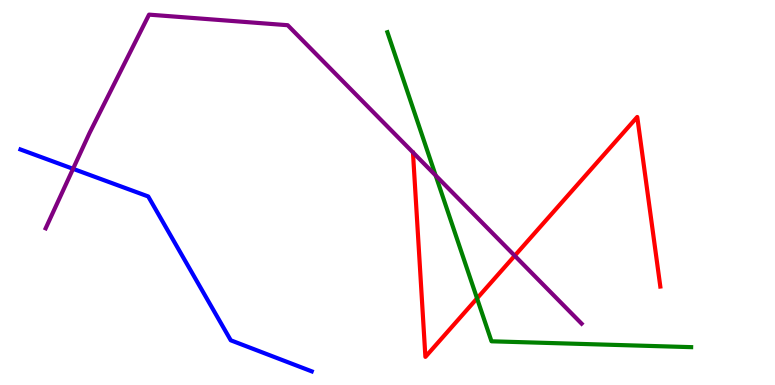[{'lines': ['blue', 'red'], 'intersections': []}, {'lines': ['green', 'red'], 'intersections': [{'x': 6.16, 'y': 2.25}]}, {'lines': ['purple', 'red'], 'intersections': [{'x': 6.64, 'y': 3.36}]}, {'lines': ['blue', 'green'], 'intersections': []}, {'lines': ['blue', 'purple'], 'intersections': [{'x': 0.943, 'y': 5.62}]}, {'lines': ['green', 'purple'], 'intersections': [{'x': 5.62, 'y': 5.44}]}]